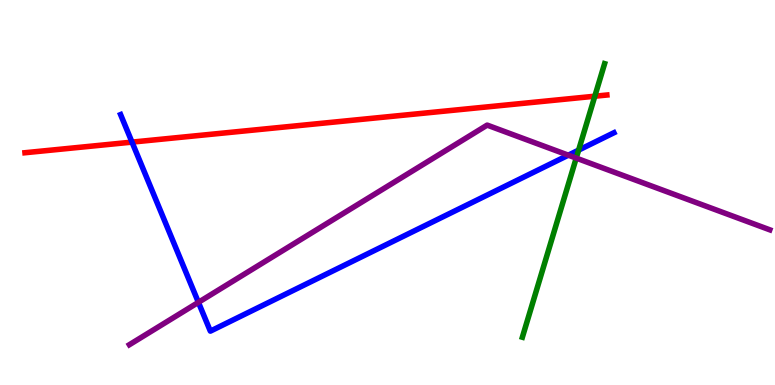[{'lines': ['blue', 'red'], 'intersections': [{'x': 1.7, 'y': 6.31}]}, {'lines': ['green', 'red'], 'intersections': [{'x': 7.68, 'y': 7.5}]}, {'lines': ['purple', 'red'], 'intersections': []}, {'lines': ['blue', 'green'], 'intersections': [{'x': 7.47, 'y': 6.1}]}, {'lines': ['blue', 'purple'], 'intersections': [{'x': 2.56, 'y': 2.15}, {'x': 7.33, 'y': 5.97}]}, {'lines': ['green', 'purple'], 'intersections': [{'x': 7.44, 'y': 5.89}]}]